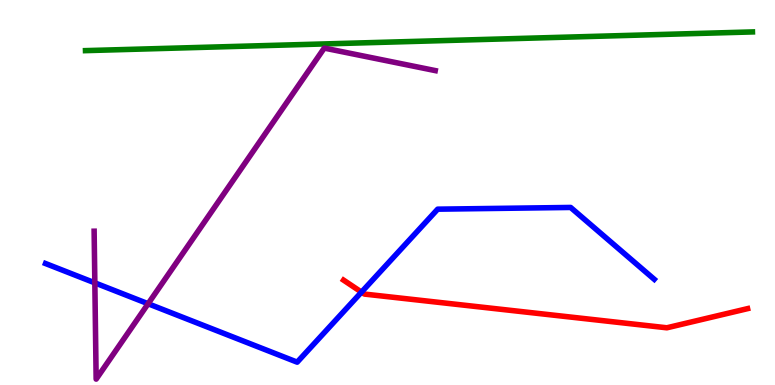[{'lines': ['blue', 'red'], 'intersections': [{'x': 4.66, 'y': 2.41}]}, {'lines': ['green', 'red'], 'intersections': []}, {'lines': ['purple', 'red'], 'intersections': []}, {'lines': ['blue', 'green'], 'intersections': []}, {'lines': ['blue', 'purple'], 'intersections': [{'x': 1.22, 'y': 2.65}, {'x': 1.91, 'y': 2.11}]}, {'lines': ['green', 'purple'], 'intersections': []}]